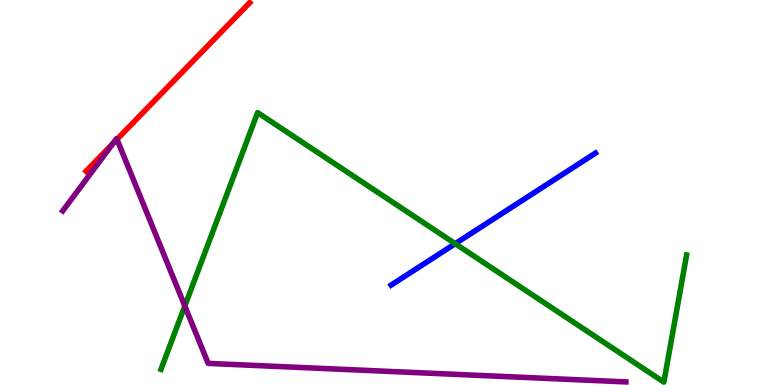[{'lines': ['blue', 'red'], 'intersections': []}, {'lines': ['green', 'red'], 'intersections': []}, {'lines': ['purple', 'red'], 'intersections': [{'x': 1.46, 'y': 6.28}, {'x': 1.51, 'y': 6.38}]}, {'lines': ['blue', 'green'], 'intersections': [{'x': 5.87, 'y': 3.67}]}, {'lines': ['blue', 'purple'], 'intersections': []}, {'lines': ['green', 'purple'], 'intersections': [{'x': 2.38, 'y': 2.05}]}]